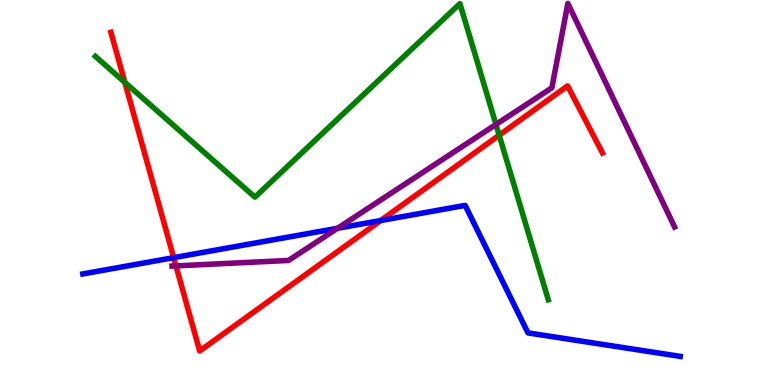[{'lines': ['blue', 'red'], 'intersections': [{'x': 2.24, 'y': 3.31}, {'x': 4.91, 'y': 4.27}]}, {'lines': ['green', 'red'], 'intersections': [{'x': 1.61, 'y': 7.86}, {'x': 6.44, 'y': 6.49}]}, {'lines': ['purple', 'red'], 'intersections': [{'x': 2.27, 'y': 3.09}]}, {'lines': ['blue', 'green'], 'intersections': []}, {'lines': ['blue', 'purple'], 'intersections': [{'x': 4.36, 'y': 4.07}]}, {'lines': ['green', 'purple'], 'intersections': [{'x': 6.4, 'y': 6.77}]}]